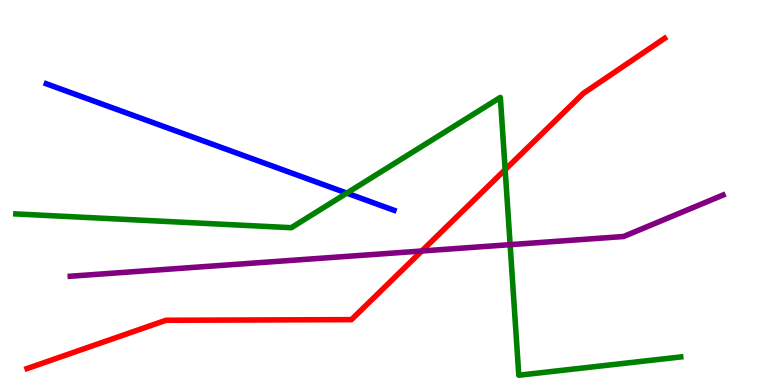[{'lines': ['blue', 'red'], 'intersections': []}, {'lines': ['green', 'red'], 'intersections': [{'x': 6.52, 'y': 5.59}]}, {'lines': ['purple', 'red'], 'intersections': [{'x': 5.44, 'y': 3.48}]}, {'lines': ['blue', 'green'], 'intersections': [{'x': 4.48, 'y': 4.98}]}, {'lines': ['blue', 'purple'], 'intersections': []}, {'lines': ['green', 'purple'], 'intersections': [{'x': 6.58, 'y': 3.65}]}]